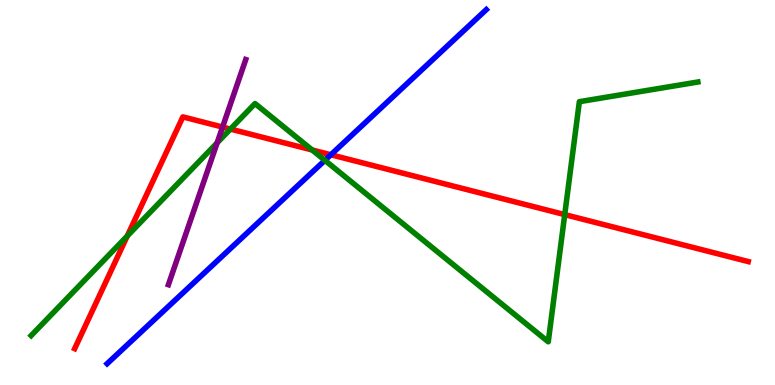[{'lines': ['blue', 'red'], 'intersections': [{'x': 4.27, 'y': 5.98}]}, {'lines': ['green', 'red'], 'intersections': [{'x': 1.64, 'y': 3.87}, {'x': 2.97, 'y': 6.65}, {'x': 4.03, 'y': 6.1}, {'x': 7.29, 'y': 4.43}]}, {'lines': ['purple', 'red'], 'intersections': [{'x': 2.87, 'y': 6.7}]}, {'lines': ['blue', 'green'], 'intersections': [{'x': 4.19, 'y': 5.84}]}, {'lines': ['blue', 'purple'], 'intersections': []}, {'lines': ['green', 'purple'], 'intersections': [{'x': 2.8, 'y': 6.29}]}]